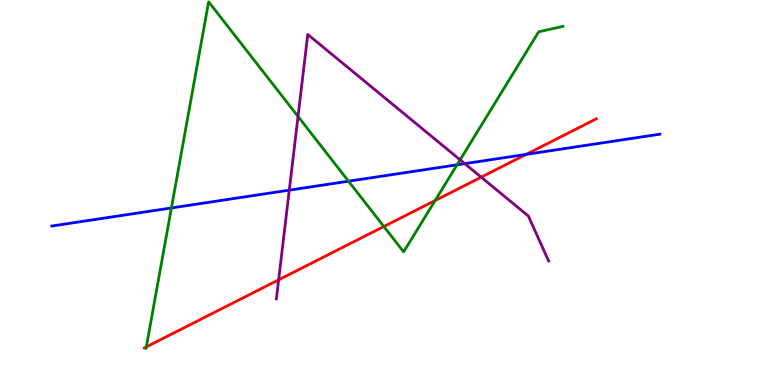[{'lines': ['blue', 'red'], 'intersections': [{'x': 6.79, 'y': 5.99}]}, {'lines': ['green', 'red'], 'intersections': [{'x': 1.89, 'y': 0.99}, {'x': 4.95, 'y': 4.12}, {'x': 5.62, 'y': 4.79}]}, {'lines': ['purple', 'red'], 'intersections': [{'x': 3.6, 'y': 2.73}, {'x': 6.21, 'y': 5.4}]}, {'lines': ['blue', 'green'], 'intersections': [{'x': 2.21, 'y': 4.6}, {'x': 4.5, 'y': 5.29}, {'x': 5.9, 'y': 5.72}]}, {'lines': ['blue', 'purple'], 'intersections': [{'x': 3.73, 'y': 5.06}, {'x': 6.0, 'y': 5.75}]}, {'lines': ['green', 'purple'], 'intersections': [{'x': 3.85, 'y': 6.98}, {'x': 5.94, 'y': 5.85}]}]